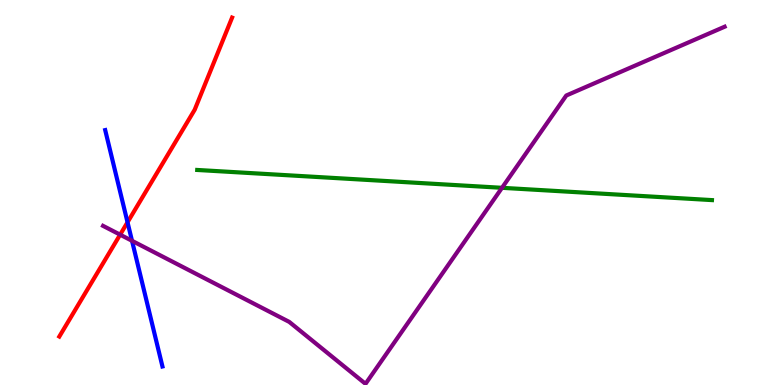[{'lines': ['blue', 'red'], 'intersections': [{'x': 1.65, 'y': 4.23}]}, {'lines': ['green', 'red'], 'intersections': []}, {'lines': ['purple', 'red'], 'intersections': [{'x': 1.55, 'y': 3.9}]}, {'lines': ['blue', 'green'], 'intersections': []}, {'lines': ['blue', 'purple'], 'intersections': [{'x': 1.7, 'y': 3.75}]}, {'lines': ['green', 'purple'], 'intersections': [{'x': 6.48, 'y': 5.12}]}]